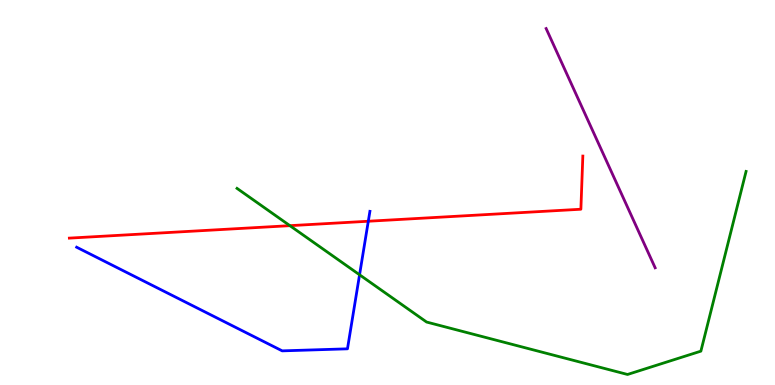[{'lines': ['blue', 'red'], 'intersections': [{'x': 4.75, 'y': 4.25}]}, {'lines': ['green', 'red'], 'intersections': [{'x': 3.74, 'y': 4.14}]}, {'lines': ['purple', 'red'], 'intersections': []}, {'lines': ['blue', 'green'], 'intersections': [{'x': 4.64, 'y': 2.86}]}, {'lines': ['blue', 'purple'], 'intersections': []}, {'lines': ['green', 'purple'], 'intersections': []}]